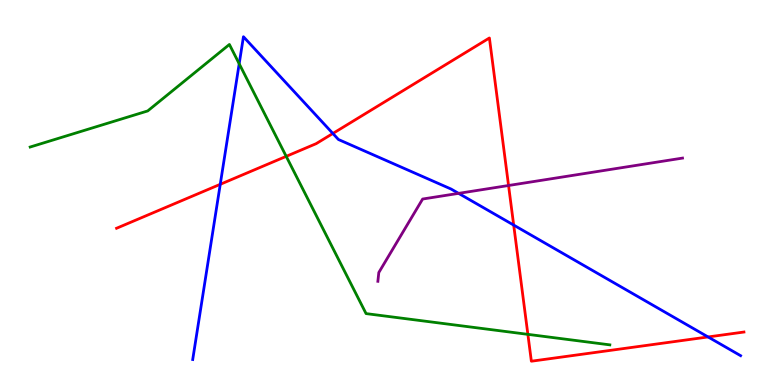[{'lines': ['blue', 'red'], 'intersections': [{'x': 2.84, 'y': 5.21}, {'x': 4.29, 'y': 6.53}, {'x': 6.63, 'y': 4.15}, {'x': 9.14, 'y': 1.25}]}, {'lines': ['green', 'red'], 'intersections': [{'x': 3.69, 'y': 5.94}, {'x': 6.81, 'y': 1.32}]}, {'lines': ['purple', 'red'], 'intersections': [{'x': 6.56, 'y': 5.18}]}, {'lines': ['blue', 'green'], 'intersections': [{'x': 3.09, 'y': 8.34}]}, {'lines': ['blue', 'purple'], 'intersections': [{'x': 5.92, 'y': 4.98}]}, {'lines': ['green', 'purple'], 'intersections': []}]